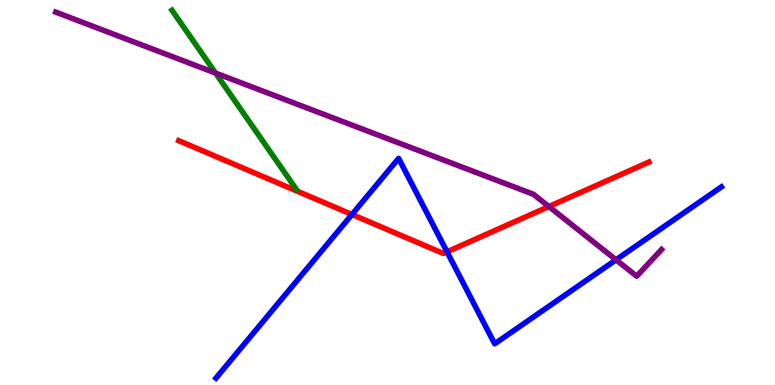[{'lines': ['blue', 'red'], 'intersections': [{'x': 4.54, 'y': 4.43}, {'x': 5.77, 'y': 3.46}]}, {'lines': ['green', 'red'], 'intersections': []}, {'lines': ['purple', 'red'], 'intersections': [{'x': 7.08, 'y': 4.64}]}, {'lines': ['blue', 'green'], 'intersections': []}, {'lines': ['blue', 'purple'], 'intersections': [{'x': 7.95, 'y': 3.25}]}, {'lines': ['green', 'purple'], 'intersections': [{'x': 2.78, 'y': 8.1}]}]